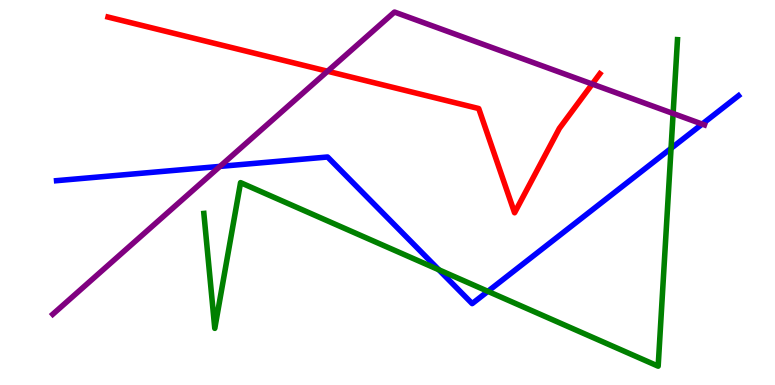[{'lines': ['blue', 'red'], 'intersections': []}, {'lines': ['green', 'red'], 'intersections': []}, {'lines': ['purple', 'red'], 'intersections': [{'x': 4.23, 'y': 8.15}, {'x': 7.64, 'y': 7.82}]}, {'lines': ['blue', 'green'], 'intersections': [{'x': 5.66, 'y': 2.99}, {'x': 6.3, 'y': 2.43}, {'x': 8.66, 'y': 6.15}]}, {'lines': ['blue', 'purple'], 'intersections': [{'x': 2.84, 'y': 5.68}, {'x': 9.06, 'y': 6.78}]}, {'lines': ['green', 'purple'], 'intersections': [{'x': 8.69, 'y': 7.05}]}]